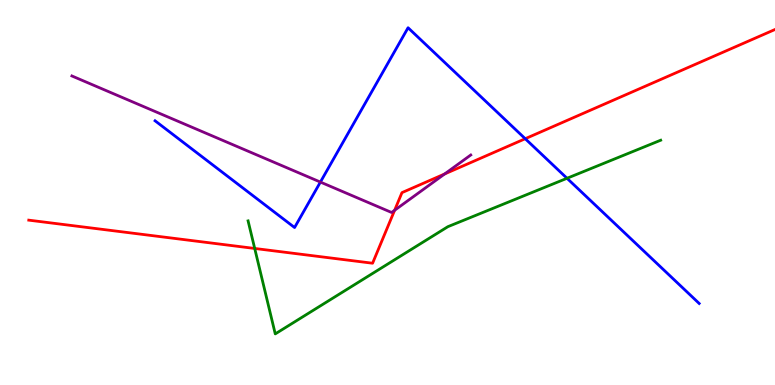[{'lines': ['blue', 'red'], 'intersections': [{'x': 6.78, 'y': 6.4}]}, {'lines': ['green', 'red'], 'intersections': [{'x': 3.29, 'y': 3.55}]}, {'lines': ['purple', 'red'], 'intersections': [{'x': 5.09, 'y': 4.54}, {'x': 5.74, 'y': 5.48}]}, {'lines': ['blue', 'green'], 'intersections': [{'x': 7.32, 'y': 5.37}]}, {'lines': ['blue', 'purple'], 'intersections': [{'x': 4.13, 'y': 5.27}]}, {'lines': ['green', 'purple'], 'intersections': []}]